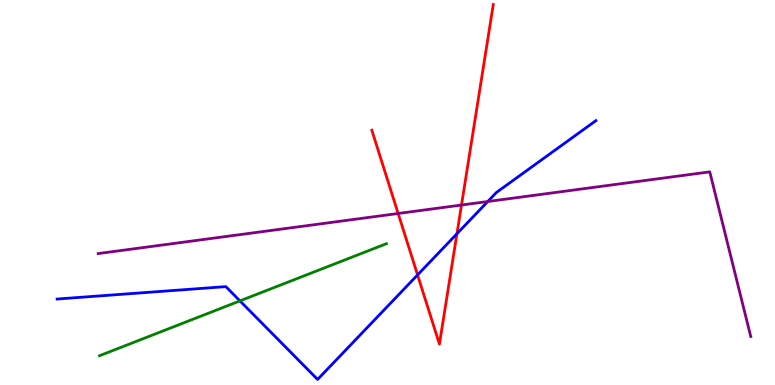[{'lines': ['blue', 'red'], 'intersections': [{'x': 5.39, 'y': 2.86}, {'x': 5.9, 'y': 3.93}]}, {'lines': ['green', 'red'], 'intersections': []}, {'lines': ['purple', 'red'], 'intersections': [{'x': 5.14, 'y': 4.45}, {'x': 5.95, 'y': 4.67}]}, {'lines': ['blue', 'green'], 'intersections': [{'x': 3.1, 'y': 2.18}]}, {'lines': ['blue', 'purple'], 'intersections': [{'x': 6.29, 'y': 4.77}]}, {'lines': ['green', 'purple'], 'intersections': []}]